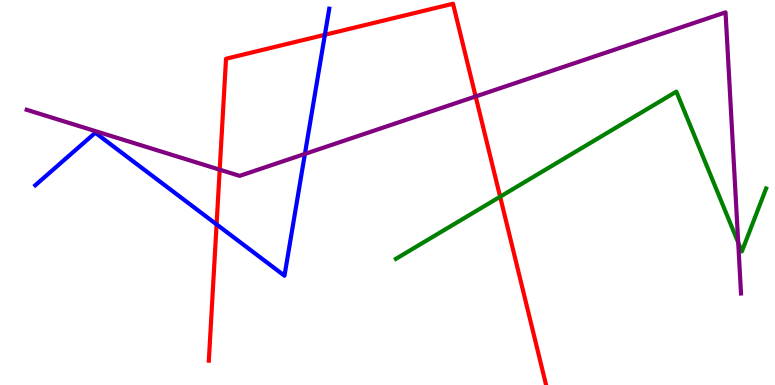[{'lines': ['blue', 'red'], 'intersections': [{'x': 2.79, 'y': 4.17}, {'x': 4.19, 'y': 9.1}]}, {'lines': ['green', 'red'], 'intersections': [{'x': 6.45, 'y': 4.89}]}, {'lines': ['purple', 'red'], 'intersections': [{'x': 2.83, 'y': 5.59}, {'x': 6.14, 'y': 7.49}]}, {'lines': ['blue', 'green'], 'intersections': []}, {'lines': ['blue', 'purple'], 'intersections': [{'x': 3.93, 'y': 6.0}]}, {'lines': ['green', 'purple'], 'intersections': [{'x': 9.53, 'y': 3.7}]}]